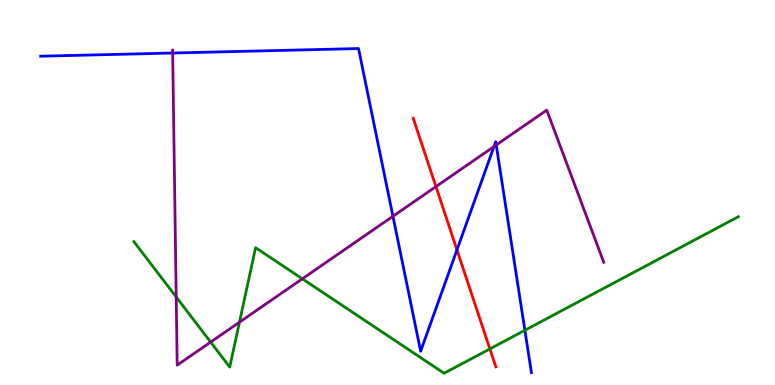[{'lines': ['blue', 'red'], 'intersections': [{'x': 5.9, 'y': 3.51}]}, {'lines': ['green', 'red'], 'intersections': [{'x': 6.32, 'y': 0.938}]}, {'lines': ['purple', 'red'], 'intersections': [{'x': 5.62, 'y': 5.15}]}, {'lines': ['blue', 'green'], 'intersections': [{'x': 6.77, 'y': 1.42}]}, {'lines': ['blue', 'purple'], 'intersections': [{'x': 2.23, 'y': 8.62}, {'x': 5.07, 'y': 4.38}, {'x': 6.37, 'y': 6.19}, {'x': 6.4, 'y': 6.23}]}, {'lines': ['green', 'purple'], 'intersections': [{'x': 2.27, 'y': 2.29}, {'x': 2.72, 'y': 1.11}, {'x': 3.09, 'y': 1.63}, {'x': 3.9, 'y': 2.76}]}]